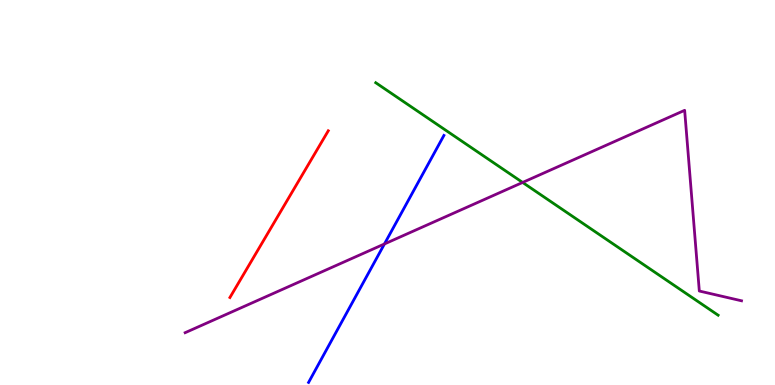[{'lines': ['blue', 'red'], 'intersections': []}, {'lines': ['green', 'red'], 'intersections': []}, {'lines': ['purple', 'red'], 'intersections': []}, {'lines': ['blue', 'green'], 'intersections': []}, {'lines': ['blue', 'purple'], 'intersections': [{'x': 4.96, 'y': 3.66}]}, {'lines': ['green', 'purple'], 'intersections': [{'x': 6.74, 'y': 5.26}]}]